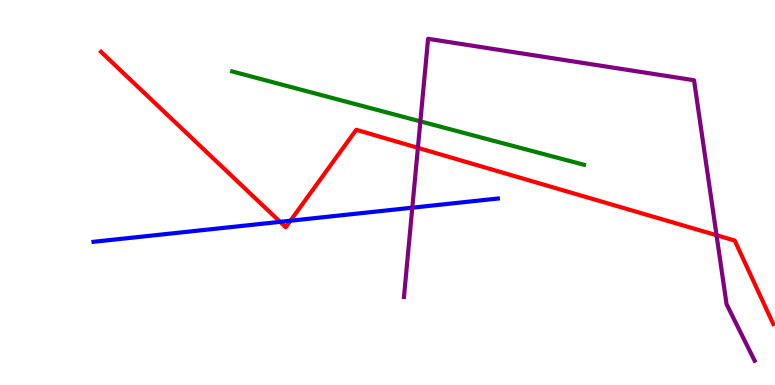[{'lines': ['blue', 'red'], 'intersections': [{'x': 3.61, 'y': 4.24}, {'x': 3.75, 'y': 4.27}]}, {'lines': ['green', 'red'], 'intersections': []}, {'lines': ['purple', 'red'], 'intersections': [{'x': 5.39, 'y': 6.16}, {'x': 9.25, 'y': 3.89}]}, {'lines': ['blue', 'green'], 'intersections': []}, {'lines': ['blue', 'purple'], 'intersections': [{'x': 5.32, 'y': 4.61}]}, {'lines': ['green', 'purple'], 'intersections': [{'x': 5.42, 'y': 6.85}]}]